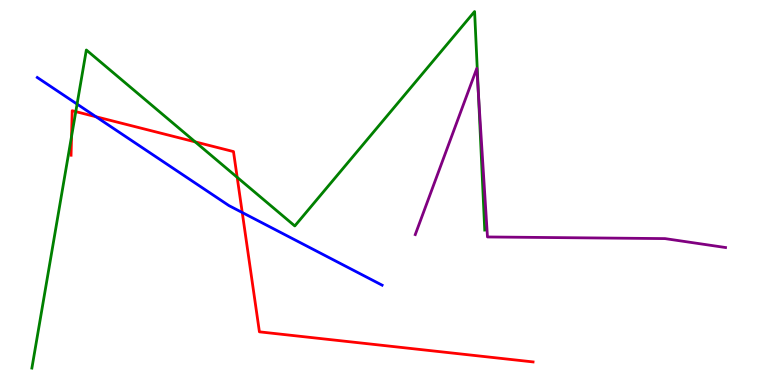[{'lines': ['blue', 'red'], 'intersections': [{'x': 1.24, 'y': 6.97}, {'x': 3.13, 'y': 4.48}]}, {'lines': ['green', 'red'], 'intersections': [{'x': 0.923, 'y': 6.46}, {'x': 0.978, 'y': 7.1}, {'x': 2.52, 'y': 6.31}, {'x': 3.06, 'y': 5.39}]}, {'lines': ['purple', 'red'], 'intersections': []}, {'lines': ['blue', 'green'], 'intersections': [{'x': 0.995, 'y': 7.3}]}, {'lines': ['blue', 'purple'], 'intersections': []}, {'lines': ['green', 'purple'], 'intersections': [{'x': 6.17, 'y': 7.56}]}]